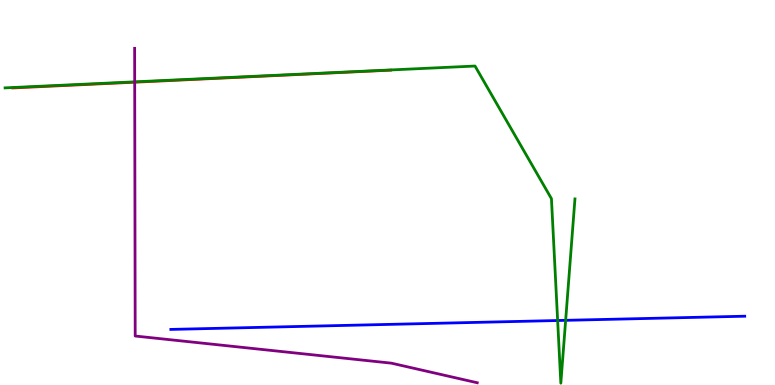[{'lines': ['blue', 'red'], 'intersections': []}, {'lines': ['green', 'red'], 'intersections': []}, {'lines': ['purple', 'red'], 'intersections': [{'x': 1.74, 'y': 7.86}]}, {'lines': ['blue', 'green'], 'intersections': [{'x': 7.2, 'y': 1.67}, {'x': 7.3, 'y': 1.68}]}, {'lines': ['blue', 'purple'], 'intersections': []}, {'lines': ['green', 'purple'], 'intersections': [{'x': 1.74, 'y': 7.87}]}]